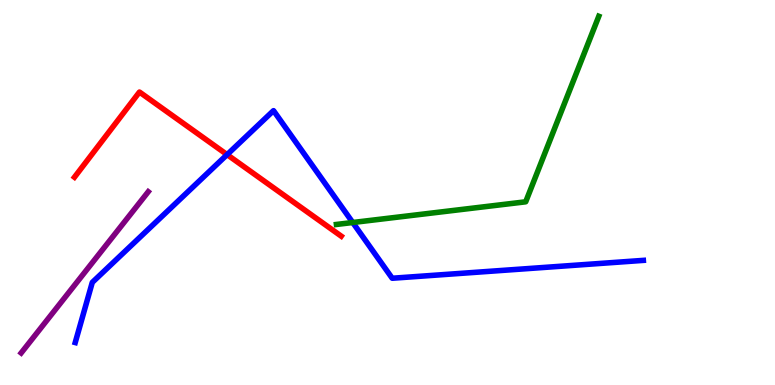[{'lines': ['blue', 'red'], 'intersections': [{'x': 2.93, 'y': 5.98}]}, {'lines': ['green', 'red'], 'intersections': []}, {'lines': ['purple', 'red'], 'intersections': []}, {'lines': ['blue', 'green'], 'intersections': [{'x': 4.55, 'y': 4.22}]}, {'lines': ['blue', 'purple'], 'intersections': []}, {'lines': ['green', 'purple'], 'intersections': []}]